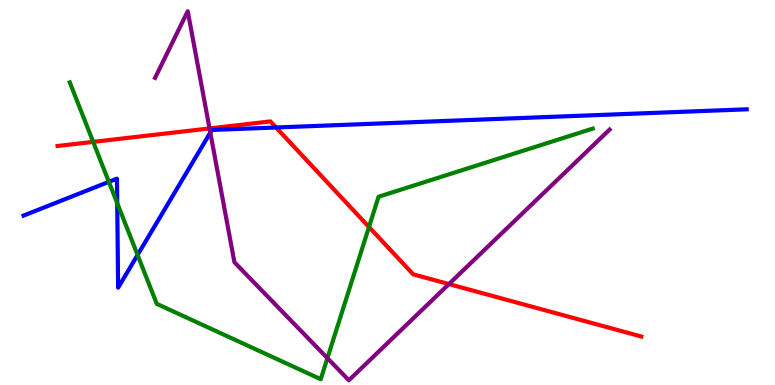[{'lines': ['blue', 'red'], 'intersections': [{'x': 3.56, 'y': 6.69}]}, {'lines': ['green', 'red'], 'intersections': [{'x': 1.2, 'y': 6.31}, {'x': 4.76, 'y': 4.1}]}, {'lines': ['purple', 'red'], 'intersections': [{'x': 2.7, 'y': 6.66}, {'x': 5.79, 'y': 2.62}]}, {'lines': ['blue', 'green'], 'intersections': [{'x': 1.4, 'y': 5.28}, {'x': 1.51, 'y': 4.72}, {'x': 1.78, 'y': 3.38}]}, {'lines': ['blue', 'purple'], 'intersections': [{'x': 2.71, 'y': 6.56}]}, {'lines': ['green', 'purple'], 'intersections': [{'x': 4.22, 'y': 0.698}]}]